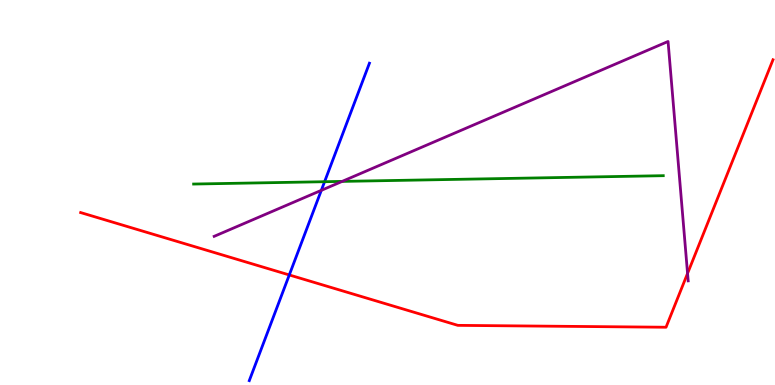[{'lines': ['blue', 'red'], 'intersections': [{'x': 3.73, 'y': 2.86}]}, {'lines': ['green', 'red'], 'intersections': []}, {'lines': ['purple', 'red'], 'intersections': [{'x': 8.87, 'y': 2.9}]}, {'lines': ['blue', 'green'], 'intersections': [{'x': 4.19, 'y': 5.28}]}, {'lines': ['blue', 'purple'], 'intersections': [{'x': 4.15, 'y': 5.06}]}, {'lines': ['green', 'purple'], 'intersections': [{'x': 4.41, 'y': 5.29}]}]